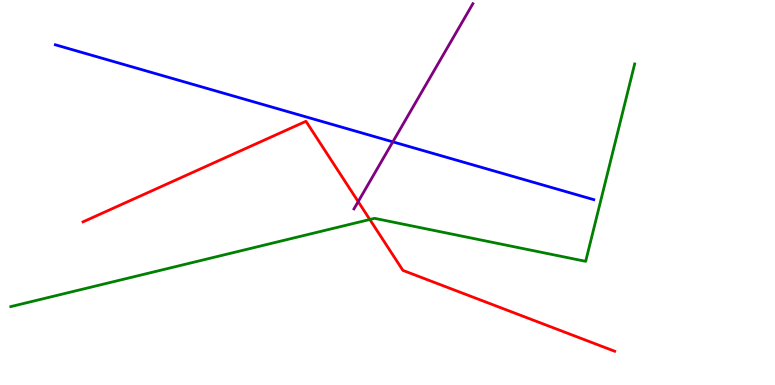[{'lines': ['blue', 'red'], 'intersections': []}, {'lines': ['green', 'red'], 'intersections': [{'x': 4.77, 'y': 4.3}]}, {'lines': ['purple', 'red'], 'intersections': [{'x': 4.62, 'y': 4.76}]}, {'lines': ['blue', 'green'], 'intersections': []}, {'lines': ['blue', 'purple'], 'intersections': [{'x': 5.07, 'y': 6.32}]}, {'lines': ['green', 'purple'], 'intersections': []}]